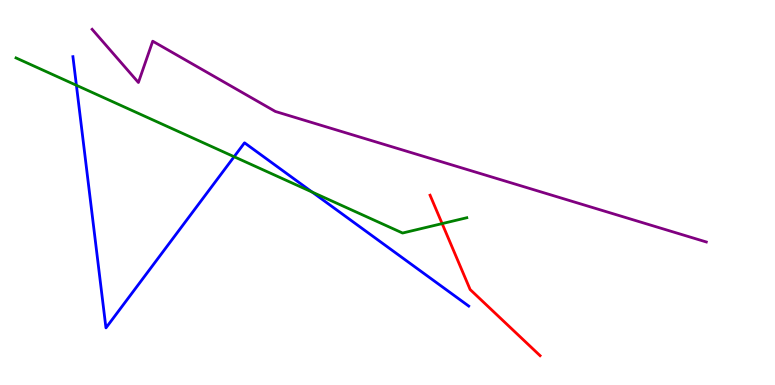[{'lines': ['blue', 'red'], 'intersections': []}, {'lines': ['green', 'red'], 'intersections': [{'x': 5.7, 'y': 4.19}]}, {'lines': ['purple', 'red'], 'intersections': []}, {'lines': ['blue', 'green'], 'intersections': [{'x': 0.986, 'y': 7.78}, {'x': 3.02, 'y': 5.93}, {'x': 4.03, 'y': 5.01}]}, {'lines': ['blue', 'purple'], 'intersections': []}, {'lines': ['green', 'purple'], 'intersections': []}]